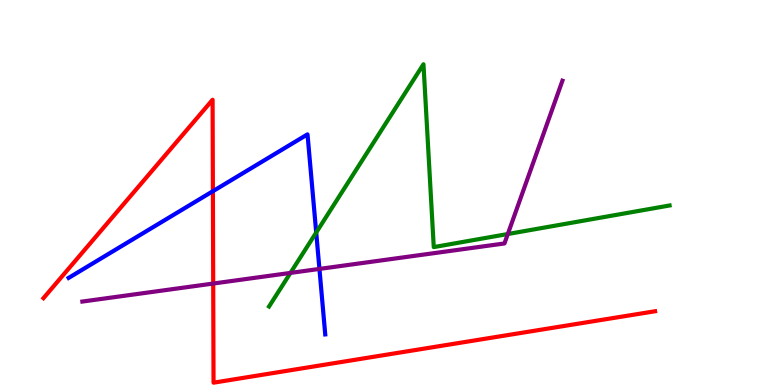[{'lines': ['blue', 'red'], 'intersections': [{'x': 2.75, 'y': 5.03}]}, {'lines': ['green', 'red'], 'intersections': []}, {'lines': ['purple', 'red'], 'intersections': [{'x': 2.75, 'y': 2.64}]}, {'lines': ['blue', 'green'], 'intersections': [{'x': 4.08, 'y': 3.96}]}, {'lines': ['blue', 'purple'], 'intersections': [{'x': 4.12, 'y': 3.01}]}, {'lines': ['green', 'purple'], 'intersections': [{'x': 3.75, 'y': 2.91}, {'x': 6.55, 'y': 3.92}]}]